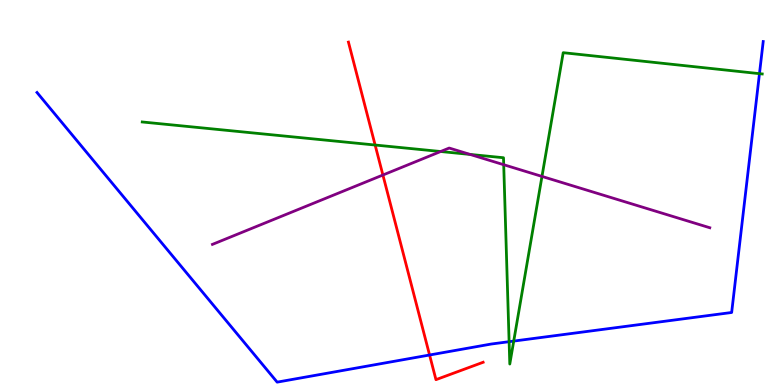[{'lines': ['blue', 'red'], 'intersections': [{'x': 5.54, 'y': 0.779}]}, {'lines': ['green', 'red'], 'intersections': [{'x': 4.84, 'y': 6.23}]}, {'lines': ['purple', 'red'], 'intersections': [{'x': 4.94, 'y': 5.45}]}, {'lines': ['blue', 'green'], 'intersections': [{'x': 6.57, 'y': 1.13}, {'x': 6.63, 'y': 1.14}, {'x': 9.8, 'y': 8.09}]}, {'lines': ['blue', 'purple'], 'intersections': []}, {'lines': ['green', 'purple'], 'intersections': [{'x': 5.69, 'y': 6.06}, {'x': 6.07, 'y': 5.99}, {'x': 6.5, 'y': 5.72}, {'x': 6.99, 'y': 5.42}]}]